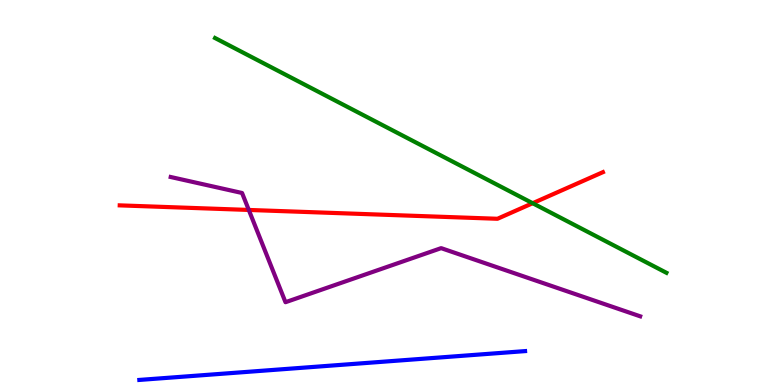[{'lines': ['blue', 'red'], 'intersections': []}, {'lines': ['green', 'red'], 'intersections': [{'x': 6.87, 'y': 4.72}]}, {'lines': ['purple', 'red'], 'intersections': [{'x': 3.21, 'y': 4.55}]}, {'lines': ['blue', 'green'], 'intersections': []}, {'lines': ['blue', 'purple'], 'intersections': []}, {'lines': ['green', 'purple'], 'intersections': []}]